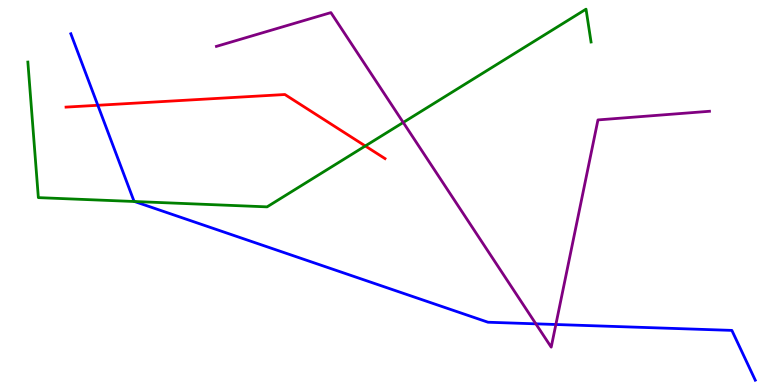[{'lines': ['blue', 'red'], 'intersections': [{'x': 1.26, 'y': 7.27}]}, {'lines': ['green', 'red'], 'intersections': [{'x': 4.71, 'y': 6.21}]}, {'lines': ['purple', 'red'], 'intersections': []}, {'lines': ['blue', 'green'], 'intersections': [{'x': 1.74, 'y': 4.77}]}, {'lines': ['blue', 'purple'], 'intersections': [{'x': 6.91, 'y': 1.59}, {'x': 7.17, 'y': 1.57}]}, {'lines': ['green', 'purple'], 'intersections': [{'x': 5.2, 'y': 6.82}]}]